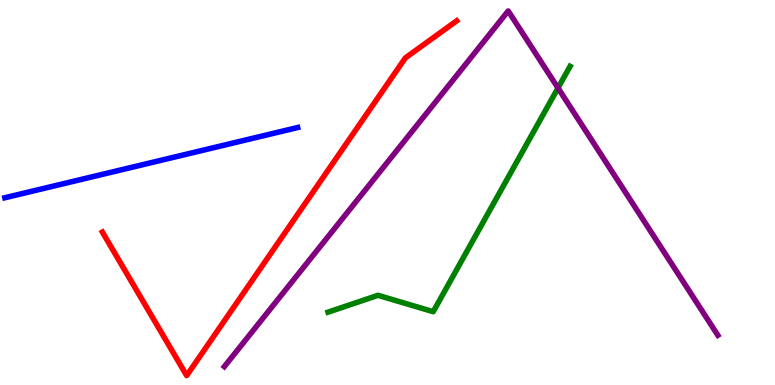[{'lines': ['blue', 'red'], 'intersections': []}, {'lines': ['green', 'red'], 'intersections': []}, {'lines': ['purple', 'red'], 'intersections': []}, {'lines': ['blue', 'green'], 'intersections': []}, {'lines': ['blue', 'purple'], 'intersections': []}, {'lines': ['green', 'purple'], 'intersections': [{'x': 7.2, 'y': 7.71}]}]